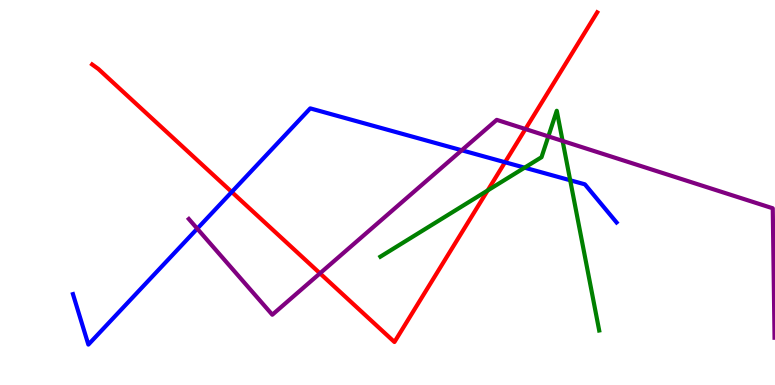[{'lines': ['blue', 'red'], 'intersections': [{'x': 2.99, 'y': 5.01}, {'x': 6.52, 'y': 5.79}]}, {'lines': ['green', 'red'], 'intersections': [{'x': 6.29, 'y': 5.05}]}, {'lines': ['purple', 'red'], 'intersections': [{'x': 4.13, 'y': 2.9}, {'x': 6.78, 'y': 6.65}]}, {'lines': ['blue', 'green'], 'intersections': [{'x': 6.77, 'y': 5.65}, {'x': 7.36, 'y': 5.32}]}, {'lines': ['blue', 'purple'], 'intersections': [{'x': 2.55, 'y': 4.06}, {'x': 5.96, 'y': 6.1}]}, {'lines': ['green', 'purple'], 'intersections': [{'x': 7.08, 'y': 6.46}, {'x': 7.26, 'y': 6.34}]}]